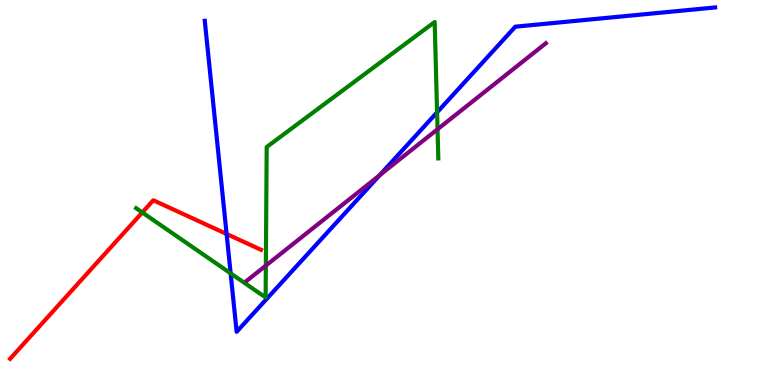[{'lines': ['blue', 'red'], 'intersections': [{'x': 2.92, 'y': 3.92}]}, {'lines': ['green', 'red'], 'intersections': [{'x': 1.84, 'y': 4.48}]}, {'lines': ['purple', 'red'], 'intersections': []}, {'lines': ['blue', 'green'], 'intersections': [{'x': 2.98, 'y': 2.9}, {'x': 5.64, 'y': 7.08}]}, {'lines': ['blue', 'purple'], 'intersections': [{'x': 4.9, 'y': 5.45}]}, {'lines': ['green', 'purple'], 'intersections': [{'x': 3.43, 'y': 3.1}, {'x': 5.65, 'y': 6.64}]}]